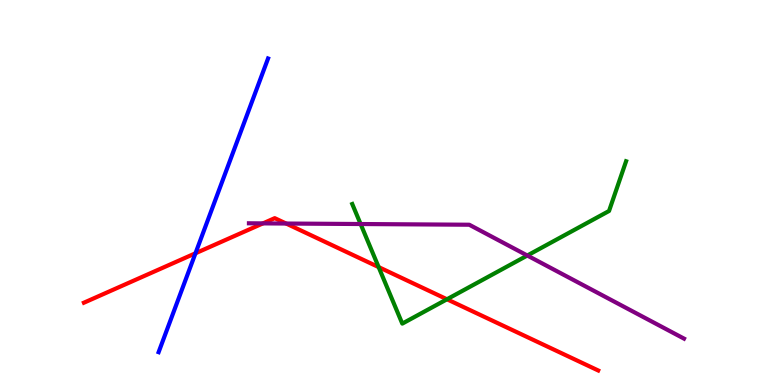[{'lines': ['blue', 'red'], 'intersections': [{'x': 2.52, 'y': 3.42}]}, {'lines': ['green', 'red'], 'intersections': [{'x': 4.89, 'y': 3.06}, {'x': 5.77, 'y': 2.23}]}, {'lines': ['purple', 'red'], 'intersections': [{'x': 3.39, 'y': 4.2}, {'x': 3.69, 'y': 4.19}]}, {'lines': ['blue', 'green'], 'intersections': []}, {'lines': ['blue', 'purple'], 'intersections': []}, {'lines': ['green', 'purple'], 'intersections': [{'x': 4.65, 'y': 4.18}, {'x': 6.8, 'y': 3.36}]}]